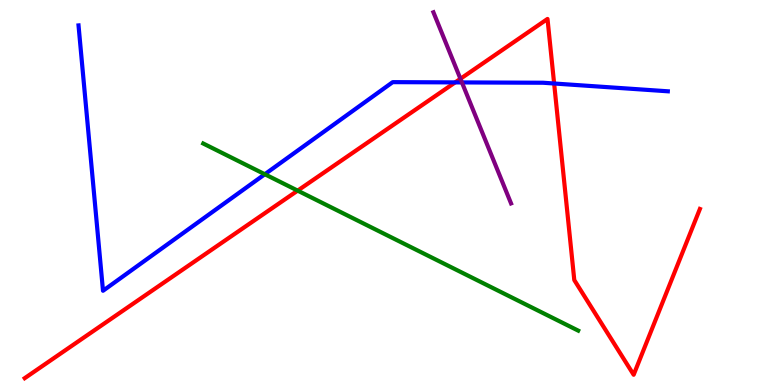[{'lines': ['blue', 'red'], 'intersections': [{'x': 5.87, 'y': 7.86}, {'x': 7.15, 'y': 7.83}]}, {'lines': ['green', 'red'], 'intersections': [{'x': 3.84, 'y': 5.05}]}, {'lines': ['purple', 'red'], 'intersections': [{'x': 5.94, 'y': 7.95}]}, {'lines': ['blue', 'green'], 'intersections': [{'x': 3.42, 'y': 5.47}]}, {'lines': ['blue', 'purple'], 'intersections': [{'x': 5.96, 'y': 7.86}]}, {'lines': ['green', 'purple'], 'intersections': []}]